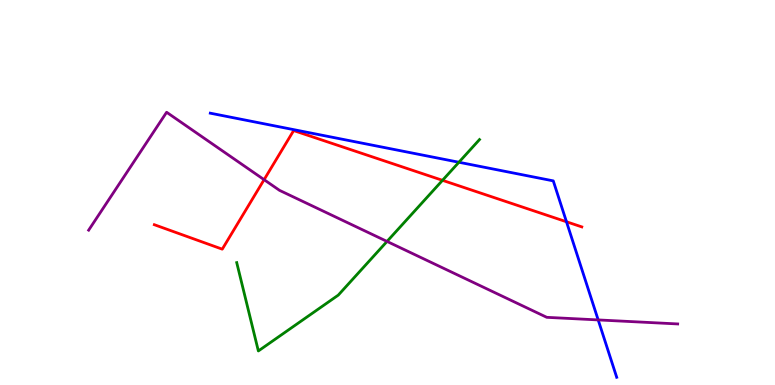[{'lines': ['blue', 'red'], 'intersections': [{'x': 7.31, 'y': 4.24}]}, {'lines': ['green', 'red'], 'intersections': [{'x': 5.71, 'y': 5.32}]}, {'lines': ['purple', 'red'], 'intersections': [{'x': 3.41, 'y': 5.33}]}, {'lines': ['blue', 'green'], 'intersections': [{'x': 5.92, 'y': 5.79}]}, {'lines': ['blue', 'purple'], 'intersections': [{'x': 7.72, 'y': 1.69}]}, {'lines': ['green', 'purple'], 'intersections': [{'x': 4.99, 'y': 3.73}]}]